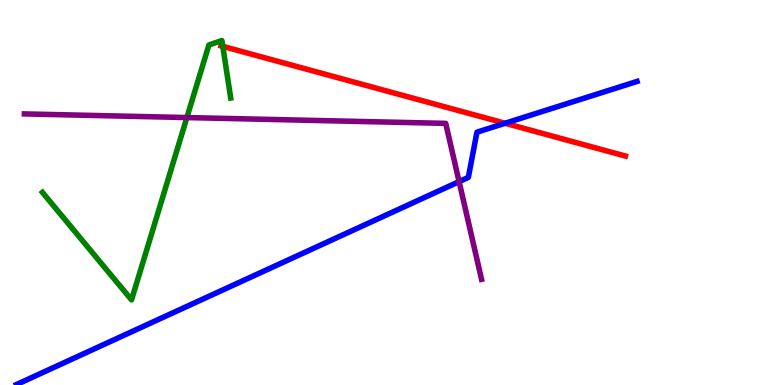[{'lines': ['blue', 'red'], 'intersections': [{'x': 6.52, 'y': 6.8}]}, {'lines': ['green', 'red'], 'intersections': [{'x': 2.87, 'y': 8.8}]}, {'lines': ['purple', 'red'], 'intersections': []}, {'lines': ['blue', 'green'], 'intersections': []}, {'lines': ['blue', 'purple'], 'intersections': [{'x': 5.92, 'y': 5.28}]}, {'lines': ['green', 'purple'], 'intersections': [{'x': 2.41, 'y': 6.95}]}]